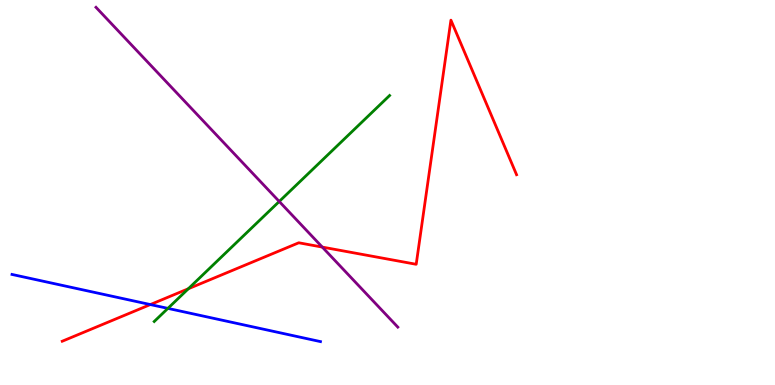[{'lines': ['blue', 'red'], 'intersections': [{'x': 1.94, 'y': 2.09}]}, {'lines': ['green', 'red'], 'intersections': [{'x': 2.43, 'y': 2.5}]}, {'lines': ['purple', 'red'], 'intersections': [{'x': 4.16, 'y': 3.58}]}, {'lines': ['blue', 'green'], 'intersections': [{'x': 2.17, 'y': 1.99}]}, {'lines': ['blue', 'purple'], 'intersections': []}, {'lines': ['green', 'purple'], 'intersections': [{'x': 3.6, 'y': 4.77}]}]